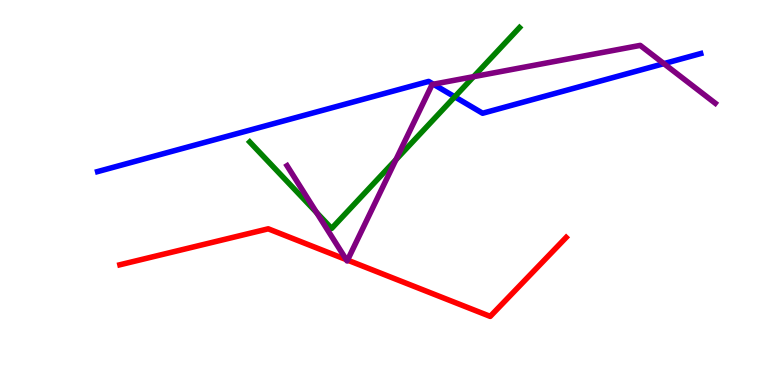[{'lines': ['blue', 'red'], 'intersections': []}, {'lines': ['green', 'red'], 'intersections': []}, {'lines': ['purple', 'red'], 'intersections': [{'x': 4.47, 'y': 3.26}, {'x': 4.48, 'y': 3.24}]}, {'lines': ['blue', 'green'], 'intersections': [{'x': 5.87, 'y': 7.49}]}, {'lines': ['blue', 'purple'], 'intersections': [{'x': 5.59, 'y': 7.81}, {'x': 8.57, 'y': 8.35}]}, {'lines': ['green', 'purple'], 'intersections': [{'x': 4.09, 'y': 4.48}, {'x': 5.11, 'y': 5.85}, {'x': 6.11, 'y': 8.01}]}]